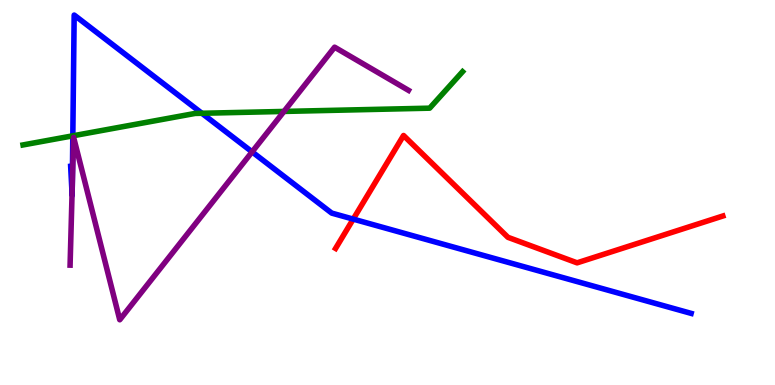[{'lines': ['blue', 'red'], 'intersections': [{'x': 4.56, 'y': 4.31}]}, {'lines': ['green', 'red'], 'intersections': []}, {'lines': ['purple', 'red'], 'intersections': []}, {'lines': ['blue', 'green'], 'intersections': [{'x': 0.94, 'y': 6.47}, {'x': 2.61, 'y': 7.06}]}, {'lines': ['blue', 'purple'], 'intersections': [{'x': 0.93, 'y': 4.97}, {'x': 0.932, 'y': 5.14}, {'x': 3.25, 'y': 6.06}]}, {'lines': ['green', 'purple'], 'intersections': [{'x': 3.66, 'y': 7.11}]}]